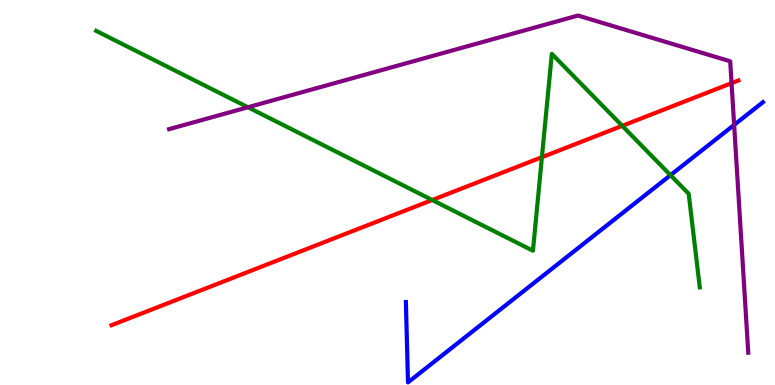[{'lines': ['blue', 'red'], 'intersections': []}, {'lines': ['green', 'red'], 'intersections': [{'x': 5.58, 'y': 4.8}, {'x': 6.99, 'y': 5.92}, {'x': 8.03, 'y': 6.73}]}, {'lines': ['purple', 'red'], 'intersections': [{'x': 9.44, 'y': 7.84}]}, {'lines': ['blue', 'green'], 'intersections': [{'x': 8.65, 'y': 5.45}]}, {'lines': ['blue', 'purple'], 'intersections': [{'x': 9.47, 'y': 6.76}]}, {'lines': ['green', 'purple'], 'intersections': [{'x': 3.2, 'y': 7.21}]}]